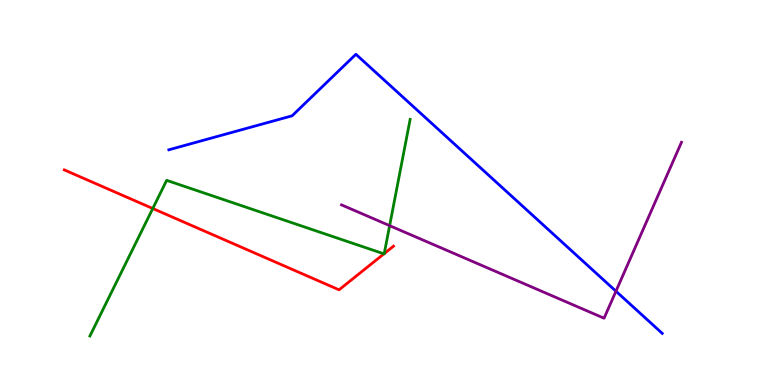[{'lines': ['blue', 'red'], 'intersections': []}, {'lines': ['green', 'red'], 'intersections': [{'x': 1.97, 'y': 4.58}, {'x': 4.95, 'y': 3.41}, {'x': 4.96, 'y': 3.41}]}, {'lines': ['purple', 'red'], 'intersections': []}, {'lines': ['blue', 'green'], 'intersections': []}, {'lines': ['blue', 'purple'], 'intersections': [{'x': 7.95, 'y': 2.44}]}, {'lines': ['green', 'purple'], 'intersections': [{'x': 5.03, 'y': 4.14}]}]